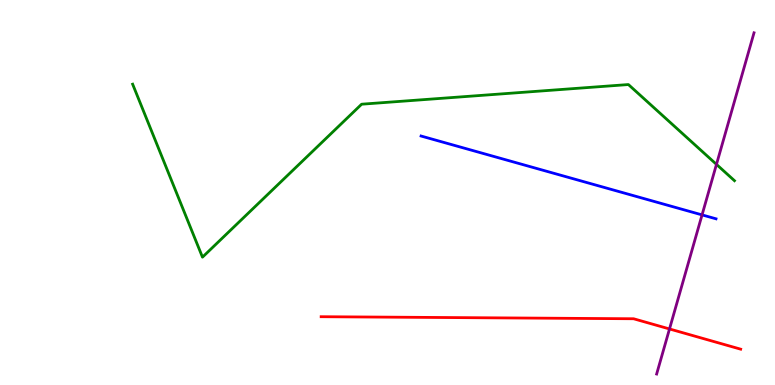[{'lines': ['blue', 'red'], 'intersections': []}, {'lines': ['green', 'red'], 'intersections': []}, {'lines': ['purple', 'red'], 'intersections': [{'x': 8.64, 'y': 1.46}]}, {'lines': ['blue', 'green'], 'intersections': []}, {'lines': ['blue', 'purple'], 'intersections': [{'x': 9.06, 'y': 4.42}]}, {'lines': ['green', 'purple'], 'intersections': [{'x': 9.24, 'y': 5.73}]}]